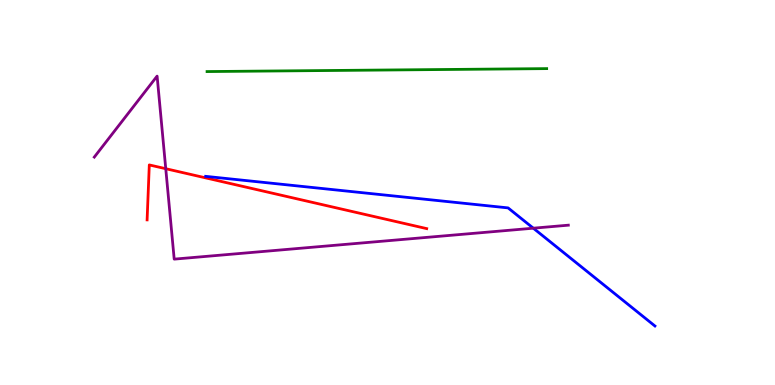[{'lines': ['blue', 'red'], 'intersections': []}, {'lines': ['green', 'red'], 'intersections': []}, {'lines': ['purple', 'red'], 'intersections': [{'x': 2.14, 'y': 5.62}]}, {'lines': ['blue', 'green'], 'intersections': []}, {'lines': ['blue', 'purple'], 'intersections': [{'x': 6.88, 'y': 4.07}]}, {'lines': ['green', 'purple'], 'intersections': []}]